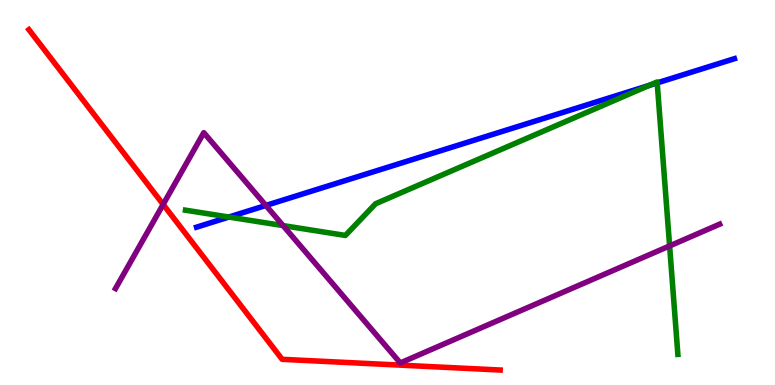[{'lines': ['blue', 'red'], 'intersections': []}, {'lines': ['green', 'red'], 'intersections': []}, {'lines': ['purple', 'red'], 'intersections': [{'x': 2.11, 'y': 4.69}]}, {'lines': ['blue', 'green'], 'intersections': [{'x': 2.95, 'y': 4.36}, {'x': 8.38, 'y': 7.78}, {'x': 8.48, 'y': 7.85}]}, {'lines': ['blue', 'purple'], 'intersections': [{'x': 3.43, 'y': 4.66}]}, {'lines': ['green', 'purple'], 'intersections': [{'x': 3.65, 'y': 4.14}, {'x': 8.64, 'y': 3.61}]}]